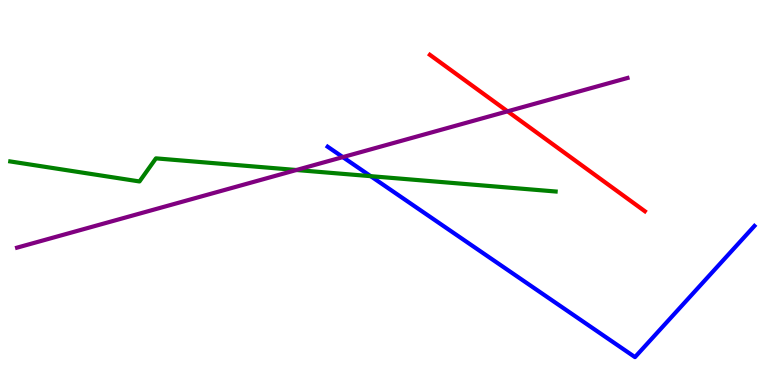[{'lines': ['blue', 'red'], 'intersections': []}, {'lines': ['green', 'red'], 'intersections': []}, {'lines': ['purple', 'red'], 'intersections': [{'x': 6.55, 'y': 7.11}]}, {'lines': ['blue', 'green'], 'intersections': [{'x': 4.78, 'y': 5.42}]}, {'lines': ['blue', 'purple'], 'intersections': [{'x': 4.42, 'y': 5.92}]}, {'lines': ['green', 'purple'], 'intersections': [{'x': 3.82, 'y': 5.58}]}]